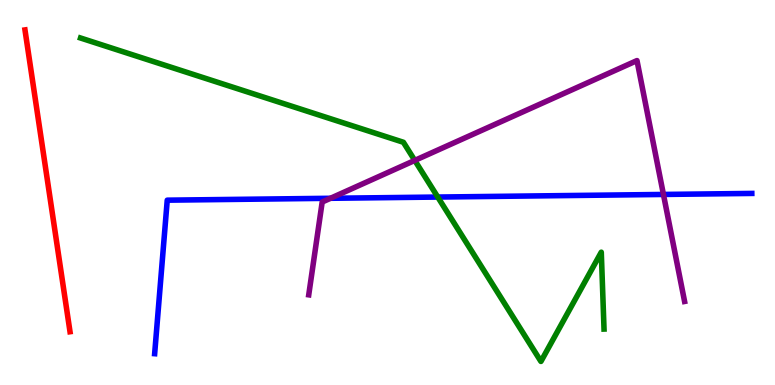[{'lines': ['blue', 'red'], 'intersections': []}, {'lines': ['green', 'red'], 'intersections': []}, {'lines': ['purple', 'red'], 'intersections': []}, {'lines': ['blue', 'green'], 'intersections': [{'x': 5.65, 'y': 4.88}]}, {'lines': ['blue', 'purple'], 'intersections': [{'x': 4.26, 'y': 4.85}, {'x': 8.56, 'y': 4.95}]}, {'lines': ['green', 'purple'], 'intersections': [{'x': 5.35, 'y': 5.83}]}]